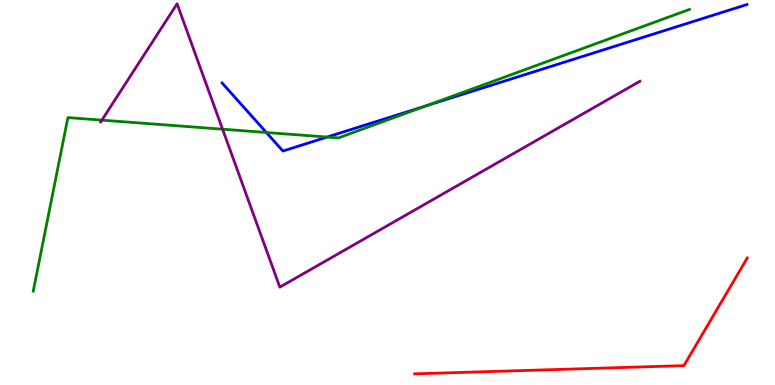[{'lines': ['blue', 'red'], 'intersections': []}, {'lines': ['green', 'red'], 'intersections': []}, {'lines': ['purple', 'red'], 'intersections': []}, {'lines': ['blue', 'green'], 'intersections': [{'x': 3.44, 'y': 6.56}, {'x': 4.22, 'y': 6.44}, {'x': 5.5, 'y': 7.25}]}, {'lines': ['blue', 'purple'], 'intersections': []}, {'lines': ['green', 'purple'], 'intersections': [{'x': 1.31, 'y': 6.88}, {'x': 2.87, 'y': 6.64}]}]